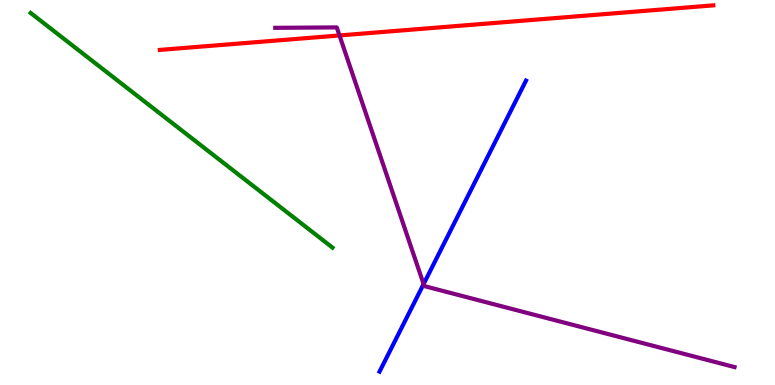[{'lines': ['blue', 'red'], 'intersections': []}, {'lines': ['green', 'red'], 'intersections': []}, {'lines': ['purple', 'red'], 'intersections': [{'x': 4.38, 'y': 9.08}]}, {'lines': ['blue', 'green'], 'intersections': []}, {'lines': ['blue', 'purple'], 'intersections': [{'x': 5.47, 'y': 2.62}]}, {'lines': ['green', 'purple'], 'intersections': []}]